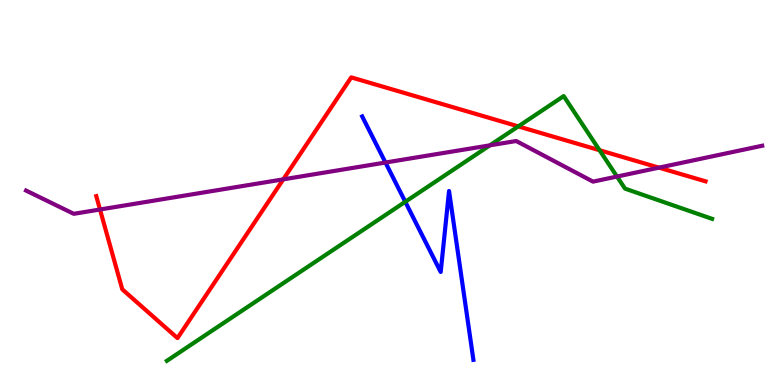[{'lines': ['blue', 'red'], 'intersections': []}, {'lines': ['green', 'red'], 'intersections': [{'x': 6.69, 'y': 6.72}, {'x': 7.74, 'y': 6.1}]}, {'lines': ['purple', 'red'], 'intersections': [{'x': 1.29, 'y': 4.56}, {'x': 3.66, 'y': 5.34}, {'x': 8.5, 'y': 5.65}]}, {'lines': ['blue', 'green'], 'intersections': [{'x': 5.23, 'y': 4.76}]}, {'lines': ['blue', 'purple'], 'intersections': [{'x': 4.97, 'y': 5.78}]}, {'lines': ['green', 'purple'], 'intersections': [{'x': 6.32, 'y': 6.22}, {'x': 7.96, 'y': 5.41}]}]